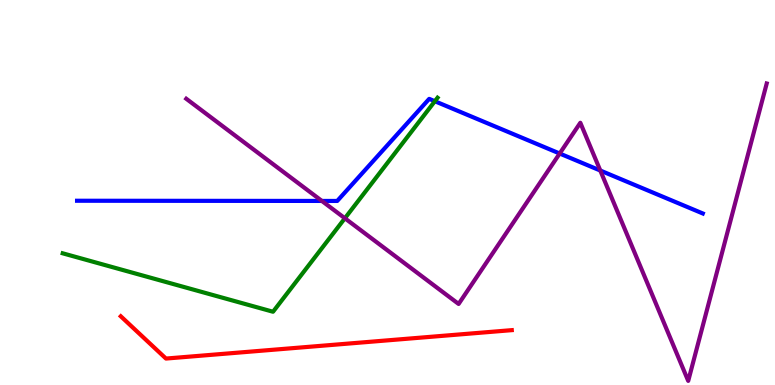[{'lines': ['blue', 'red'], 'intersections': []}, {'lines': ['green', 'red'], 'intersections': []}, {'lines': ['purple', 'red'], 'intersections': []}, {'lines': ['blue', 'green'], 'intersections': [{'x': 5.61, 'y': 7.37}]}, {'lines': ['blue', 'purple'], 'intersections': [{'x': 4.15, 'y': 4.78}, {'x': 7.22, 'y': 6.01}, {'x': 7.75, 'y': 5.57}]}, {'lines': ['green', 'purple'], 'intersections': [{'x': 4.45, 'y': 4.33}]}]